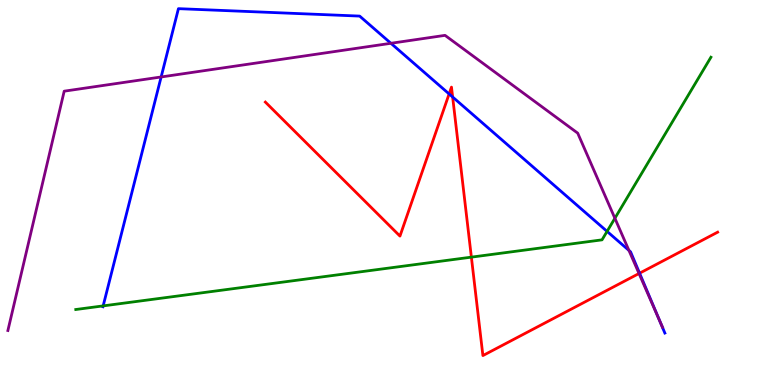[{'lines': ['blue', 'red'], 'intersections': [{'x': 5.8, 'y': 7.56}, {'x': 5.84, 'y': 7.48}, {'x': 8.25, 'y': 2.9}]}, {'lines': ['green', 'red'], 'intersections': [{'x': 6.08, 'y': 3.32}]}, {'lines': ['purple', 'red'], 'intersections': [{'x': 8.25, 'y': 2.9}]}, {'lines': ['blue', 'green'], 'intersections': [{'x': 1.33, 'y': 2.05}, {'x': 7.83, 'y': 3.99}]}, {'lines': ['blue', 'purple'], 'intersections': [{'x': 2.08, 'y': 8.0}, {'x': 5.04, 'y': 8.88}, {'x': 8.12, 'y': 3.5}, {'x': 8.52, 'y': 1.65}]}, {'lines': ['green', 'purple'], 'intersections': [{'x': 7.93, 'y': 4.33}]}]